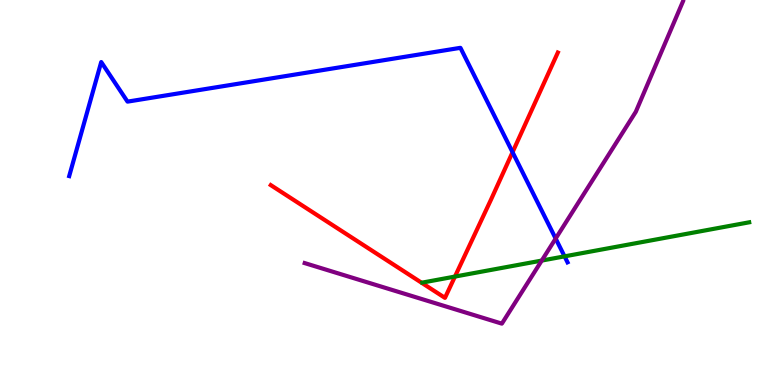[{'lines': ['blue', 'red'], 'intersections': [{'x': 6.61, 'y': 6.05}]}, {'lines': ['green', 'red'], 'intersections': [{'x': 5.87, 'y': 2.82}]}, {'lines': ['purple', 'red'], 'intersections': []}, {'lines': ['blue', 'green'], 'intersections': [{'x': 7.28, 'y': 3.34}]}, {'lines': ['blue', 'purple'], 'intersections': [{'x': 7.17, 'y': 3.8}]}, {'lines': ['green', 'purple'], 'intersections': [{'x': 6.99, 'y': 3.23}]}]